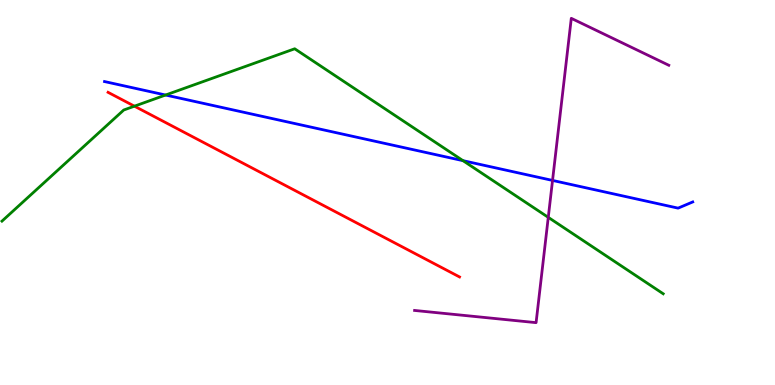[{'lines': ['blue', 'red'], 'intersections': []}, {'lines': ['green', 'red'], 'intersections': [{'x': 1.73, 'y': 7.24}]}, {'lines': ['purple', 'red'], 'intersections': []}, {'lines': ['blue', 'green'], 'intersections': [{'x': 2.14, 'y': 7.53}, {'x': 5.97, 'y': 5.83}]}, {'lines': ['blue', 'purple'], 'intersections': [{'x': 7.13, 'y': 5.31}]}, {'lines': ['green', 'purple'], 'intersections': [{'x': 7.07, 'y': 4.35}]}]